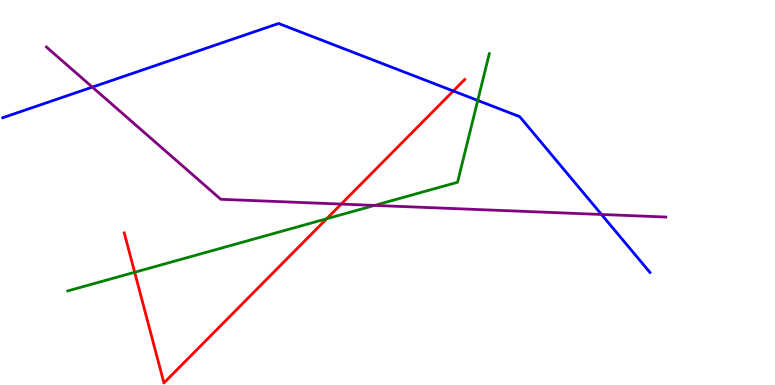[{'lines': ['blue', 'red'], 'intersections': [{'x': 5.85, 'y': 7.64}]}, {'lines': ['green', 'red'], 'intersections': [{'x': 1.74, 'y': 2.93}, {'x': 4.21, 'y': 4.32}]}, {'lines': ['purple', 'red'], 'intersections': [{'x': 4.4, 'y': 4.7}]}, {'lines': ['blue', 'green'], 'intersections': [{'x': 6.16, 'y': 7.39}]}, {'lines': ['blue', 'purple'], 'intersections': [{'x': 1.19, 'y': 7.74}, {'x': 7.76, 'y': 4.43}]}, {'lines': ['green', 'purple'], 'intersections': [{'x': 4.83, 'y': 4.66}]}]